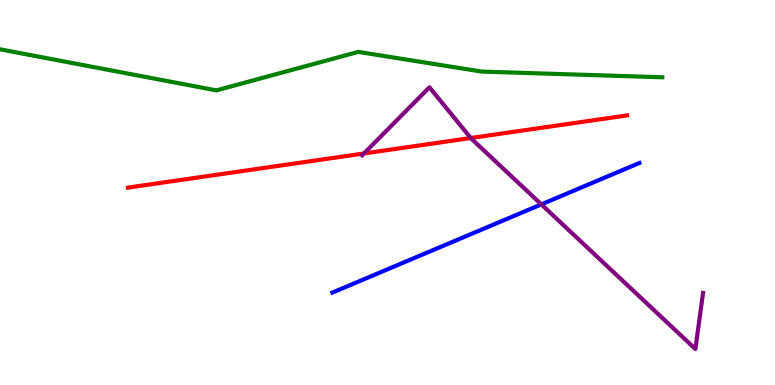[{'lines': ['blue', 'red'], 'intersections': []}, {'lines': ['green', 'red'], 'intersections': []}, {'lines': ['purple', 'red'], 'intersections': [{'x': 4.7, 'y': 6.01}, {'x': 6.07, 'y': 6.42}]}, {'lines': ['blue', 'green'], 'intersections': []}, {'lines': ['blue', 'purple'], 'intersections': [{'x': 6.99, 'y': 4.69}]}, {'lines': ['green', 'purple'], 'intersections': []}]